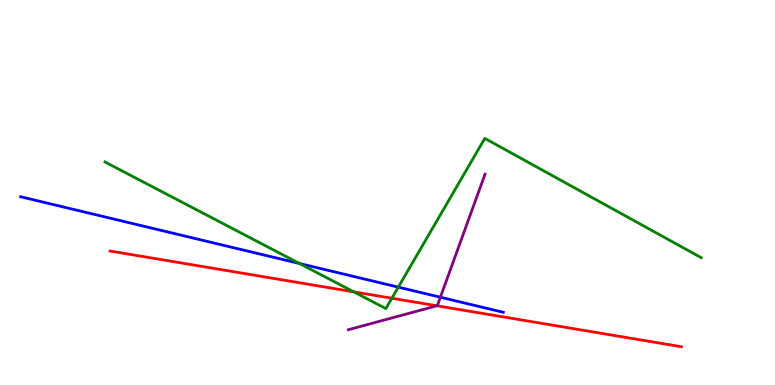[{'lines': ['blue', 'red'], 'intersections': []}, {'lines': ['green', 'red'], 'intersections': [{'x': 4.57, 'y': 2.42}, {'x': 5.06, 'y': 2.25}]}, {'lines': ['purple', 'red'], 'intersections': [{'x': 5.64, 'y': 2.06}]}, {'lines': ['blue', 'green'], 'intersections': [{'x': 3.86, 'y': 3.16}, {'x': 5.14, 'y': 2.54}]}, {'lines': ['blue', 'purple'], 'intersections': [{'x': 5.68, 'y': 2.28}]}, {'lines': ['green', 'purple'], 'intersections': []}]